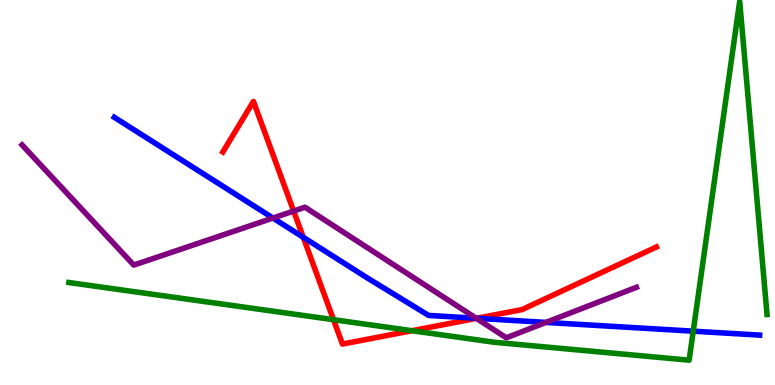[{'lines': ['blue', 'red'], 'intersections': [{'x': 3.91, 'y': 3.84}, {'x': 6.15, 'y': 1.73}]}, {'lines': ['green', 'red'], 'intersections': [{'x': 4.3, 'y': 1.7}, {'x': 5.32, 'y': 1.41}]}, {'lines': ['purple', 'red'], 'intersections': [{'x': 3.79, 'y': 4.52}, {'x': 6.15, 'y': 1.73}]}, {'lines': ['blue', 'green'], 'intersections': [{'x': 8.94, 'y': 1.4}]}, {'lines': ['blue', 'purple'], 'intersections': [{'x': 3.52, 'y': 4.34}, {'x': 6.14, 'y': 1.73}, {'x': 7.04, 'y': 1.63}]}, {'lines': ['green', 'purple'], 'intersections': []}]